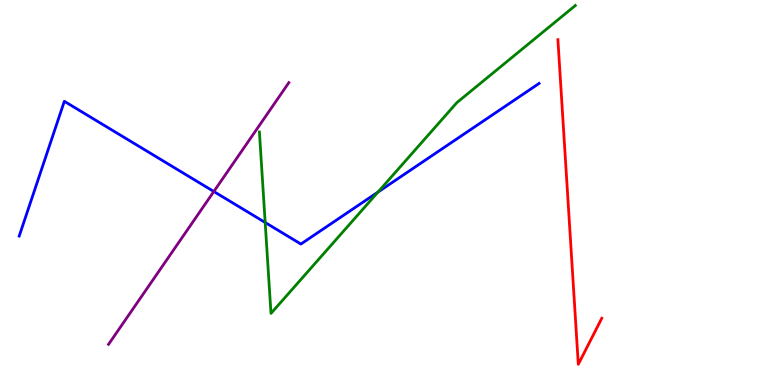[{'lines': ['blue', 'red'], 'intersections': []}, {'lines': ['green', 'red'], 'intersections': []}, {'lines': ['purple', 'red'], 'intersections': []}, {'lines': ['blue', 'green'], 'intersections': [{'x': 3.42, 'y': 4.22}, {'x': 4.88, 'y': 5.01}]}, {'lines': ['blue', 'purple'], 'intersections': [{'x': 2.76, 'y': 5.03}]}, {'lines': ['green', 'purple'], 'intersections': []}]